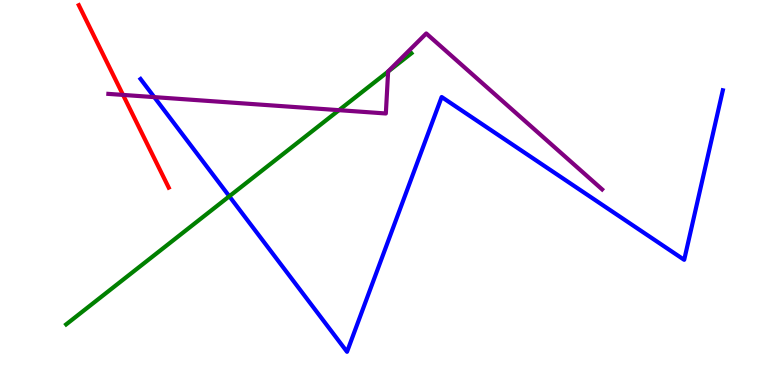[{'lines': ['blue', 'red'], 'intersections': []}, {'lines': ['green', 'red'], 'intersections': []}, {'lines': ['purple', 'red'], 'intersections': [{'x': 1.59, 'y': 7.53}]}, {'lines': ['blue', 'green'], 'intersections': [{'x': 2.96, 'y': 4.9}]}, {'lines': ['blue', 'purple'], 'intersections': [{'x': 1.99, 'y': 7.48}]}, {'lines': ['green', 'purple'], 'intersections': [{'x': 4.37, 'y': 7.14}, {'x': 5.01, 'y': 8.14}]}]